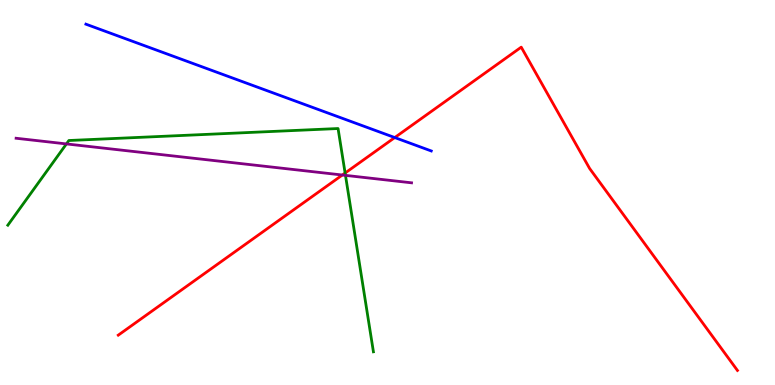[{'lines': ['blue', 'red'], 'intersections': [{'x': 5.09, 'y': 6.43}]}, {'lines': ['green', 'red'], 'intersections': [{'x': 4.45, 'y': 5.51}]}, {'lines': ['purple', 'red'], 'intersections': [{'x': 4.42, 'y': 5.45}]}, {'lines': ['blue', 'green'], 'intersections': []}, {'lines': ['blue', 'purple'], 'intersections': []}, {'lines': ['green', 'purple'], 'intersections': [{'x': 0.857, 'y': 6.26}, {'x': 4.46, 'y': 5.44}]}]